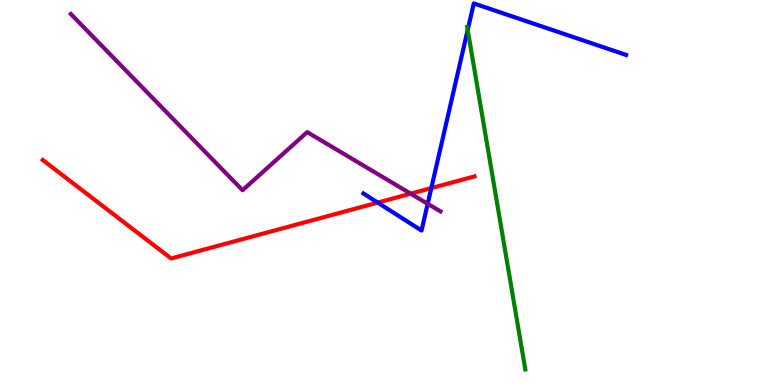[{'lines': ['blue', 'red'], 'intersections': [{'x': 4.87, 'y': 4.74}, {'x': 5.57, 'y': 5.11}]}, {'lines': ['green', 'red'], 'intersections': []}, {'lines': ['purple', 'red'], 'intersections': [{'x': 5.3, 'y': 4.97}]}, {'lines': ['blue', 'green'], 'intersections': [{'x': 6.03, 'y': 9.22}]}, {'lines': ['blue', 'purple'], 'intersections': [{'x': 5.52, 'y': 4.71}]}, {'lines': ['green', 'purple'], 'intersections': []}]